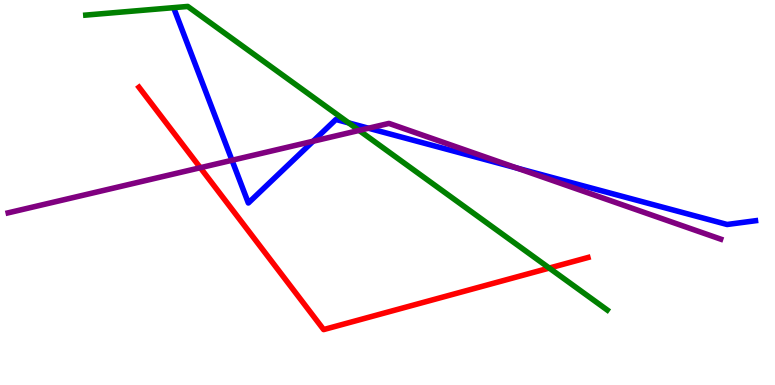[{'lines': ['blue', 'red'], 'intersections': []}, {'lines': ['green', 'red'], 'intersections': [{'x': 7.09, 'y': 3.04}]}, {'lines': ['purple', 'red'], 'intersections': [{'x': 2.58, 'y': 5.64}]}, {'lines': ['blue', 'green'], 'intersections': [{'x': 4.5, 'y': 6.81}]}, {'lines': ['blue', 'purple'], 'intersections': [{'x': 2.99, 'y': 5.84}, {'x': 4.04, 'y': 6.33}, {'x': 4.75, 'y': 6.67}, {'x': 6.67, 'y': 5.63}]}, {'lines': ['green', 'purple'], 'intersections': [{'x': 4.63, 'y': 6.61}]}]